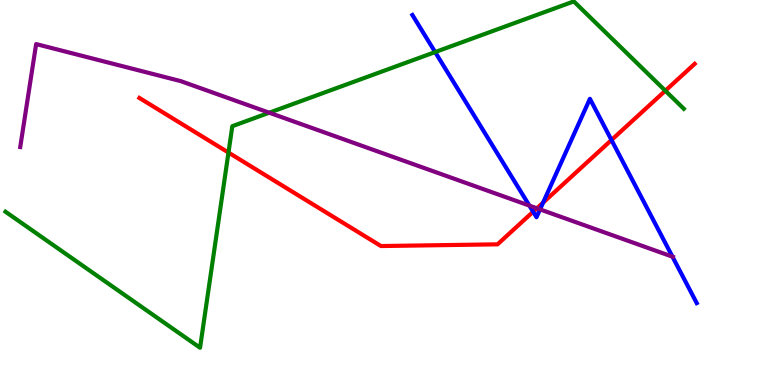[{'lines': ['blue', 'red'], 'intersections': [{'x': 6.88, 'y': 4.5}, {'x': 7.01, 'y': 4.74}, {'x': 7.89, 'y': 6.36}]}, {'lines': ['green', 'red'], 'intersections': [{'x': 2.95, 'y': 6.04}, {'x': 8.58, 'y': 7.64}]}, {'lines': ['purple', 'red'], 'intersections': [{'x': 6.93, 'y': 4.59}]}, {'lines': ['blue', 'green'], 'intersections': [{'x': 5.61, 'y': 8.65}]}, {'lines': ['blue', 'purple'], 'intersections': [{'x': 6.83, 'y': 4.66}, {'x': 6.97, 'y': 4.56}, {'x': 8.68, 'y': 3.33}]}, {'lines': ['green', 'purple'], 'intersections': [{'x': 3.47, 'y': 7.07}]}]